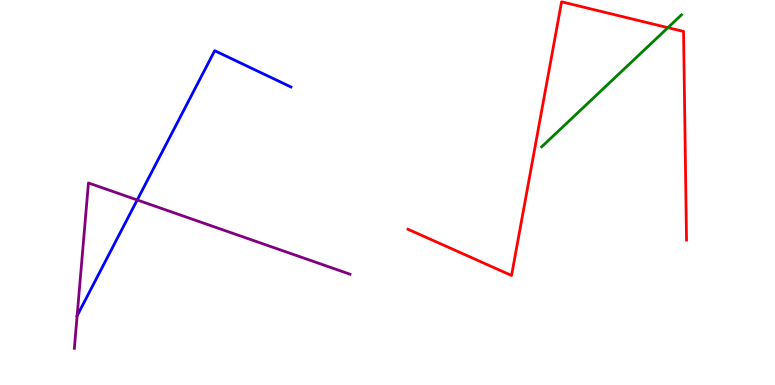[{'lines': ['blue', 'red'], 'intersections': []}, {'lines': ['green', 'red'], 'intersections': [{'x': 8.62, 'y': 9.28}]}, {'lines': ['purple', 'red'], 'intersections': []}, {'lines': ['blue', 'green'], 'intersections': []}, {'lines': ['blue', 'purple'], 'intersections': [{'x': 0.995, 'y': 1.8}, {'x': 1.77, 'y': 4.81}]}, {'lines': ['green', 'purple'], 'intersections': []}]